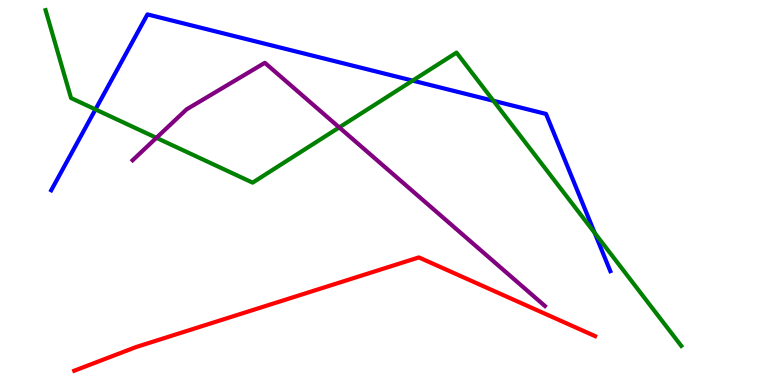[{'lines': ['blue', 'red'], 'intersections': []}, {'lines': ['green', 'red'], 'intersections': []}, {'lines': ['purple', 'red'], 'intersections': []}, {'lines': ['blue', 'green'], 'intersections': [{'x': 1.23, 'y': 7.16}, {'x': 5.32, 'y': 7.91}, {'x': 6.37, 'y': 7.38}, {'x': 7.67, 'y': 3.95}]}, {'lines': ['blue', 'purple'], 'intersections': []}, {'lines': ['green', 'purple'], 'intersections': [{'x': 2.02, 'y': 6.42}, {'x': 4.38, 'y': 6.69}]}]